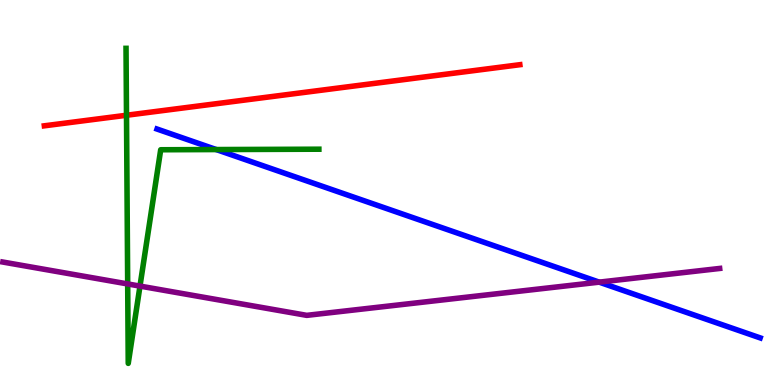[{'lines': ['blue', 'red'], 'intersections': []}, {'lines': ['green', 'red'], 'intersections': [{'x': 1.63, 'y': 7.01}]}, {'lines': ['purple', 'red'], 'intersections': []}, {'lines': ['blue', 'green'], 'intersections': [{'x': 2.79, 'y': 6.12}]}, {'lines': ['blue', 'purple'], 'intersections': [{'x': 7.73, 'y': 2.67}]}, {'lines': ['green', 'purple'], 'intersections': [{'x': 1.65, 'y': 2.62}, {'x': 1.81, 'y': 2.57}]}]